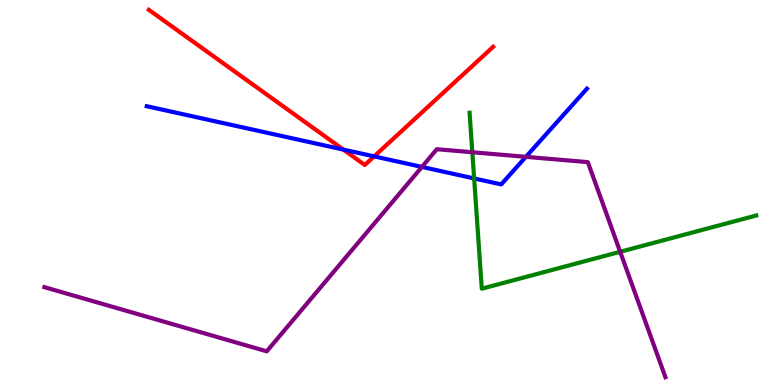[{'lines': ['blue', 'red'], 'intersections': [{'x': 4.43, 'y': 6.11}, {'x': 4.83, 'y': 5.94}]}, {'lines': ['green', 'red'], 'intersections': []}, {'lines': ['purple', 'red'], 'intersections': []}, {'lines': ['blue', 'green'], 'intersections': [{'x': 6.12, 'y': 5.37}]}, {'lines': ['blue', 'purple'], 'intersections': [{'x': 5.44, 'y': 5.66}, {'x': 6.79, 'y': 5.93}]}, {'lines': ['green', 'purple'], 'intersections': [{'x': 6.09, 'y': 6.05}, {'x': 8.0, 'y': 3.46}]}]